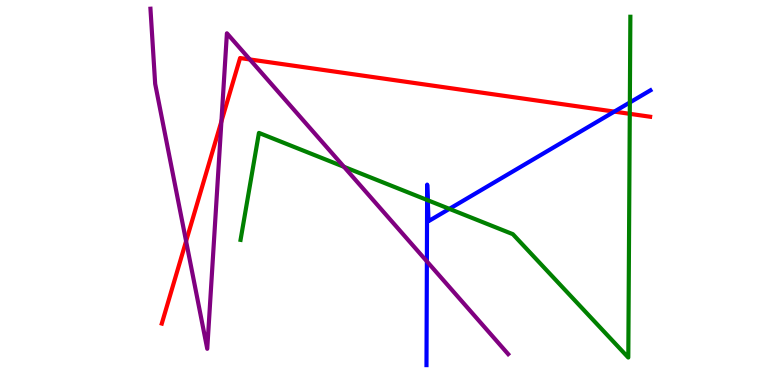[{'lines': ['blue', 'red'], 'intersections': [{'x': 7.93, 'y': 7.1}]}, {'lines': ['green', 'red'], 'intersections': [{'x': 8.13, 'y': 7.04}]}, {'lines': ['purple', 'red'], 'intersections': [{'x': 2.4, 'y': 3.74}, {'x': 2.86, 'y': 6.85}, {'x': 3.22, 'y': 8.46}]}, {'lines': ['blue', 'green'], 'intersections': [{'x': 5.51, 'y': 4.81}, {'x': 5.52, 'y': 4.8}, {'x': 5.8, 'y': 4.57}, {'x': 8.13, 'y': 7.34}]}, {'lines': ['blue', 'purple'], 'intersections': [{'x': 5.51, 'y': 3.21}]}, {'lines': ['green', 'purple'], 'intersections': [{'x': 4.44, 'y': 5.67}]}]